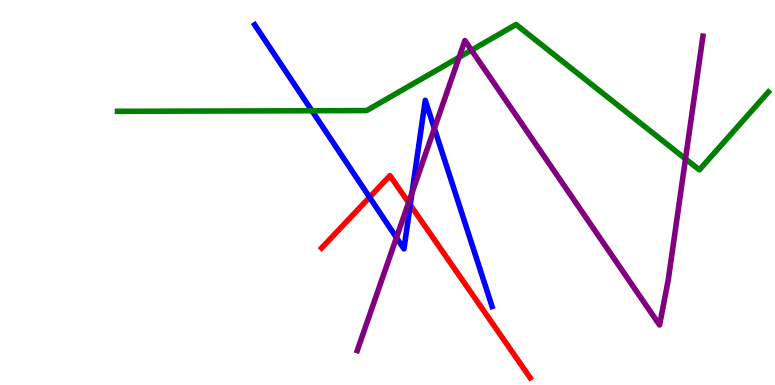[{'lines': ['blue', 'red'], 'intersections': [{'x': 4.77, 'y': 4.88}, {'x': 5.29, 'y': 4.68}]}, {'lines': ['green', 'red'], 'intersections': []}, {'lines': ['purple', 'red'], 'intersections': [{'x': 5.27, 'y': 4.74}]}, {'lines': ['blue', 'green'], 'intersections': [{'x': 4.02, 'y': 7.12}]}, {'lines': ['blue', 'purple'], 'intersections': [{'x': 5.12, 'y': 3.83}, {'x': 5.32, 'y': 4.99}, {'x': 5.6, 'y': 6.66}]}, {'lines': ['green', 'purple'], 'intersections': [{'x': 5.92, 'y': 8.51}, {'x': 6.08, 'y': 8.7}, {'x': 8.84, 'y': 5.87}]}]